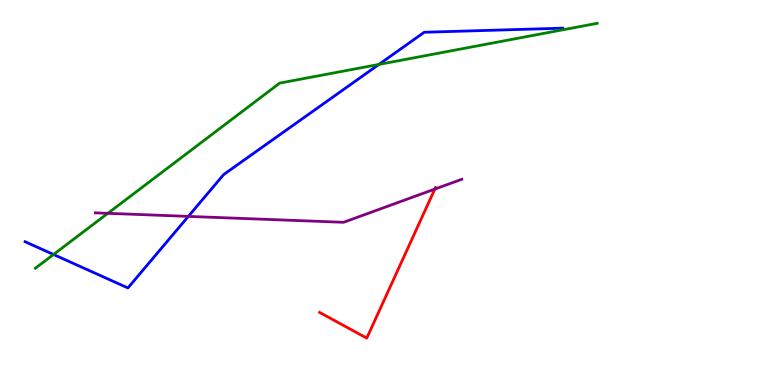[{'lines': ['blue', 'red'], 'intersections': []}, {'lines': ['green', 'red'], 'intersections': []}, {'lines': ['purple', 'red'], 'intersections': [{'x': 5.61, 'y': 5.09}]}, {'lines': ['blue', 'green'], 'intersections': [{'x': 0.691, 'y': 3.39}, {'x': 4.89, 'y': 8.33}]}, {'lines': ['blue', 'purple'], 'intersections': [{'x': 2.43, 'y': 4.38}]}, {'lines': ['green', 'purple'], 'intersections': [{'x': 1.39, 'y': 4.46}]}]